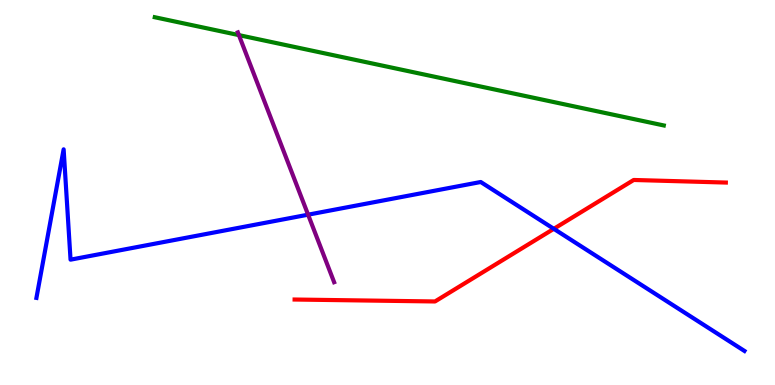[{'lines': ['blue', 'red'], 'intersections': [{'x': 7.15, 'y': 4.06}]}, {'lines': ['green', 'red'], 'intersections': []}, {'lines': ['purple', 'red'], 'intersections': []}, {'lines': ['blue', 'green'], 'intersections': []}, {'lines': ['blue', 'purple'], 'intersections': [{'x': 3.98, 'y': 4.42}]}, {'lines': ['green', 'purple'], 'intersections': [{'x': 3.08, 'y': 9.09}]}]